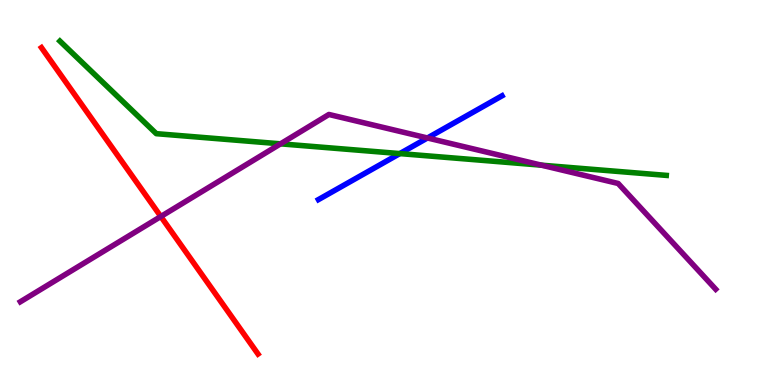[{'lines': ['blue', 'red'], 'intersections': []}, {'lines': ['green', 'red'], 'intersections': []}, {'lines': ['purple', 'red'], 'intersections': [{'x': 2.08, 'y': 4.38}]}, {'lines': ['blue', 'green'], 'intersections': [{'x': 5.16, 'y': 6.01}]}, {'lines': ['blue', 'purple'], 'intersections': [{'x': 5.52, 'y': 6.42}]}, {'lines': ['green', 'purple'], 'intersections': [{'x': 3.62, 'y': 6.26}, {'x': 6.99, 'y': 5.71}]}]